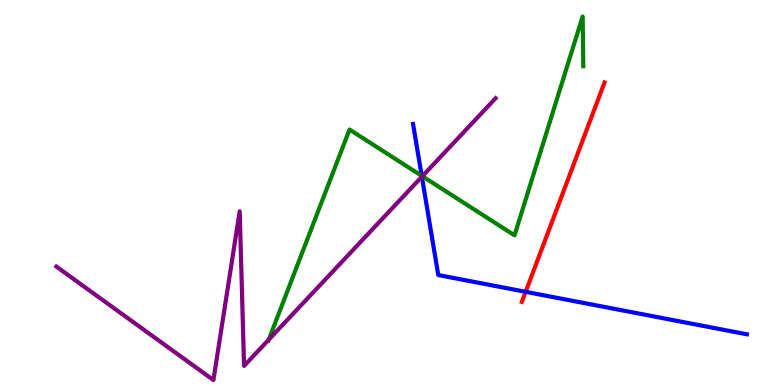[{'lines': ['blue', 'red'], 'intersections': [{'x': 6.78, 'y': 2.42}]}, {'lines': ['green', 'red'], 'intersections': []}, {'lines': ['purple', 'red'], 'intersections': []}, {'lines': ['blue', 'green'], 'intersections': [{'x': 5.44, 'y': 5.43}]}, {'lines': ['blue', 'purple'], 'intersections': [{'x': 5.44, 'y': 5.41}]}, {'lines': ['green', 'purple'], 'intersections': [{'x': 3.47, 'y': 1.18}, {'x': 5.45, 'y': 5.42}]}]